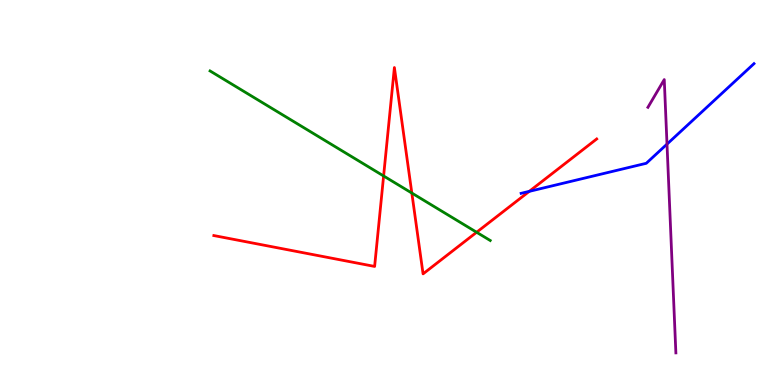[{'lines': ['blue', 'red'], 'intersections': [{'x': 6.83, 'y': 5.03}]}, {'lines': ['green', 'red'], 'intersections': [{'x': 4.95, 'y': 5.43}, {'x': 5.31, 'y': 4.99}, {'x': 6.15, 'y': 3.97}]}, {'lines': ['purple', 'red'], 'intersections': []}, {'lines': ['blue', 'green'], 'intersections': []}, {'lines': ['blue', 'purple'], 'intersections': [{'x': 8.61, 'y': 6.26}]}, {'lines': ['green', 'purple'], 'intersections': []}]